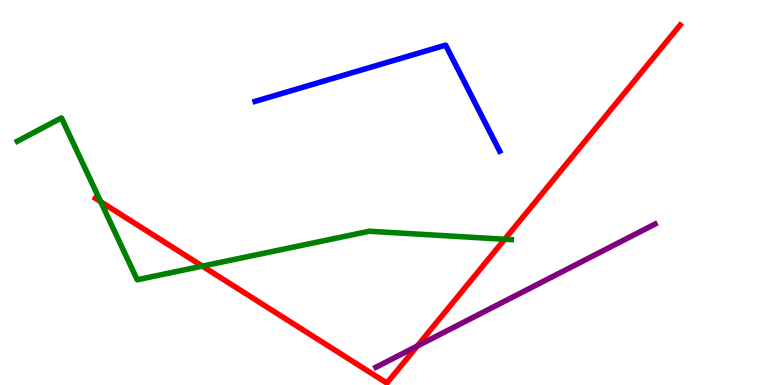[{'lines': ['blue', 'red'], 'intersections': []}, {'lines': ['green', 'red'], 'intersections': [{'x': 1.3, 'y': 4.76}, {'x': 2.61, 'y': 3.09}, {'x': 6.51, 'y': 3.79}]}, {'lines': ['purple', 'red'], 'intersections': [{'x': 5.38, 'y': 1.01}]}, {'lines': ['blue', 'green'], 'intersections': []}, {'lines': ['blue', 'purple'], 'intersections': []}, {'lines': ['green', 'purple'], 'intersections': []}]